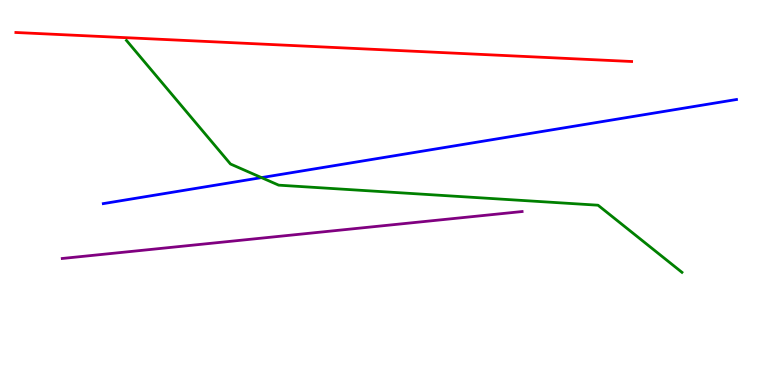[{'lines': ['blue', 'red'], 'intersections': []}, {'lines': ['green', 'red'], 'intersections': []}, {'lines': ['purple', 'red'], 'intersections': []}, {'lines': ['blue', 'green'], 'intersections': [{'x': 3.37, 'y': 5.39}]}, {'lines': ['blue', 'purple'], 'intersections': []}, {'lines': ['green', 'purple'], 'intersections': []}]